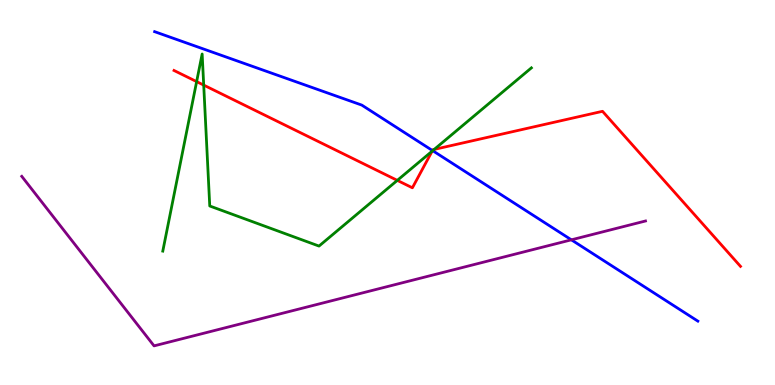[{'lines': ['blue', 'red'], 'intersections': [{'x': 5.58, 'y': 6.09}]}, {'lines': ['green', 'red'], 'intersections': [{'x': 2.54, 'y': 7.88}, {'x': 2.63, 'y': 7.79}, {'x': 5.13, 'y': 5.31}, {'x': 5.58, 'y': 6.07}, {'x': 5.6, 'y': 6.12}]}, {'lines': ['purple', 'red'], 'intersections': []}, {'lines': ['blue', 'green'], 'intersections': [{'x': 5.58, 'y': 6.09}]}, {'lines': ['blue', 'purple'], 'intersections': [{'x': 7.37, 'y': 3.77}]}, {'lines': ['green', 'purple'], 'intersections': []}]